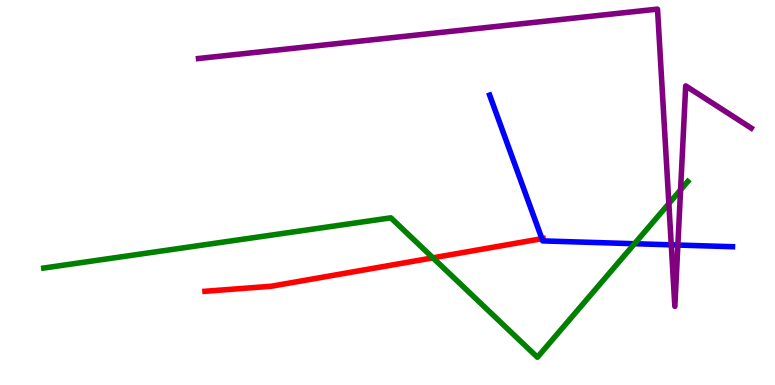[{'lines': ['blue', 'red'], 'intersections': [{'x': 6.99, 'y': 3.8}]}, {'lines': ['green', 'red'], 'intersections': [{'x': 5.59, 'y': 3.3}]}, {'lines': ['purple', 'red'], 'intersections': []}, {'lines': ['blue', 'green'], 'intersections': [{'x': 8.19, 'y': 3.67}]}, {'lines': ['blue', 'purple'], 'intersections': [{'x': 8.66, 'y': 3.64}, {'x': 8.75, 'y': 3.64}]}, {'lines': ['green', 'purple'], 'intersections': [{'x': 8.63, 'y': 4.71}, {'x': 8.78, 'y': 5.07}]}]